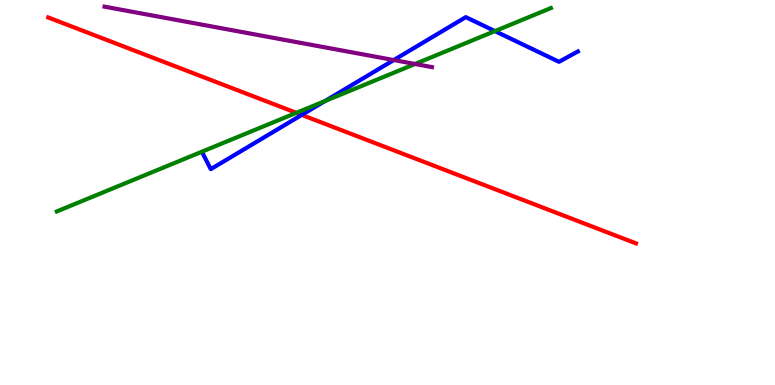[{'lines': ['blue', 'red'], 'intersections': [{'x': 3.89, 'y': 7.02}]}, {'lines': ['green', 'red'], 'intersections': [{'x': 3.82, 'y': 7.07}]}, {'lines': ['purple', 'red'], 'intersections': []}, {'lines': ['blue', 'green'], 'intersections': [{'x': 4.19, 'y': 7.38}, {'x': 6.39, 'y': 9.19}]}, {'lines': ['blue', 'purple'], 'intersections': [{'x': 5.08, 'y': 8.44}]}, {'lines': ['green', 'purple'], 'intersections': [{'x': 5.36, 'y': 8.34}]}]